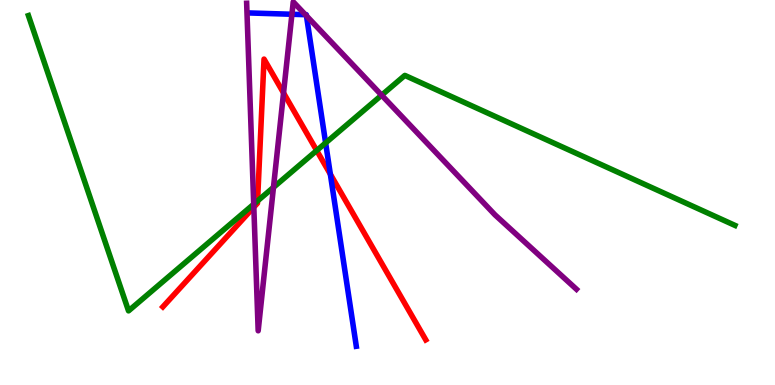[{'lines': ['blue', 'red'], 'intersections': [{'x': 4.26, 'y': 5.48}]}, {'lines': ['green', 'red'], 'intersections': [{'x': 3.32, 'y': 4.78}, {'x': 4.09, 'y': 6.09}]}, {'lines': ['purple', 'red'], 'intersections': [{'x': 3.28, 'y': 4.62}, {'x': 3.66, 'y': 7.59}]}, {'lines': ['blue', 'green'], 'intersections': [{'x': 4.2, 'y': 6.29}]}, {'lines': ['blue', 'purple'], 'intersections': [{'x': 3.77, 'y': 9.63}, {'x': 3.94, 'y': 9.62}, {'x': 3.95, 'y': 9.59}]}, {'lines': ['green', 'purple'], 'intersections': [{'x': 3.27, 'y': 4.7}, {'x': 3.53, 'y': 5.13}, {'x': 4.92, 'y': 7.53}]}]